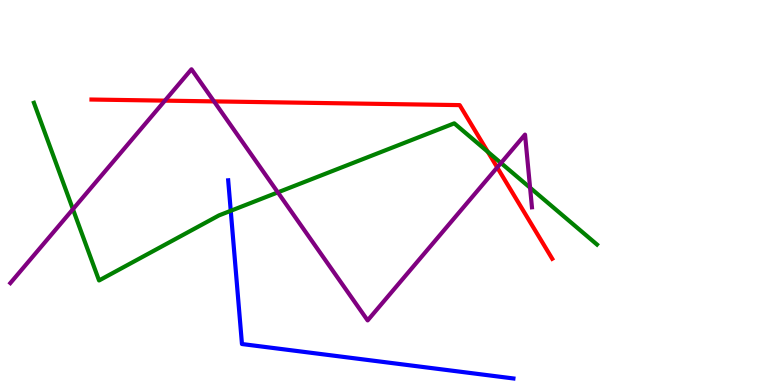[{'lines': ['blue', 'red'], 'intersections': []}, {'lines': ['green', 'red'], 'intersections': [{'x': 6.29, 'y': 6.06}]}, {'lines': ['purple', 'red'], 'intersections': [{'x': 2.13, 'y': 7.39}, {'x': 2.76, 'y': 7.37}, {'x': 6.42, 'y': 5.65}]}, {'lines': ['blue', 'green'], 'intersections': [{'x': 2.98, 'y': 4.52}]}, {'lines': ['blue', 'purple'], 'intersections': []}, {'lines': ['green', 'purple'], 'intersections': [{'x': 0.941, 'y': 4.57}, {'x': 3.58, 'y': 5.0}, {'x': 6.46, 'y': 5.77}, {'x': 6.84, 'y': 5.12}]}]